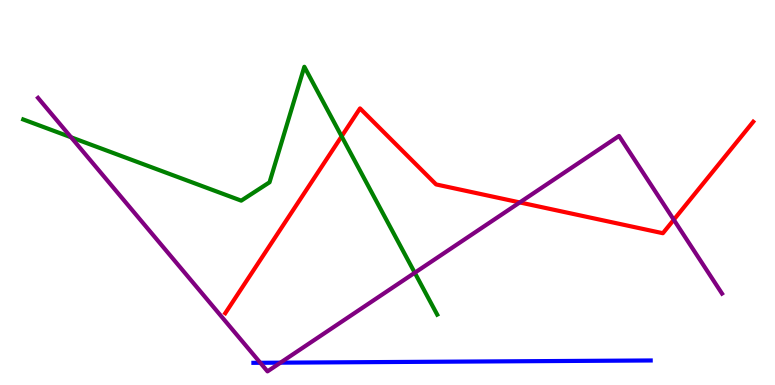[{'lines': ['blue', 'red'], 'intersections': []}, {'lines': ['green', 'red'], 'intersections': [{'x': 4.41, 'y': 6.46}]}, {'lines': ['purple', 'red'], 'intersections': [{'x': 6.71, 'y': 4.74}, {'x': 8.69, 'y': 4.29}]}, {'lines': ['blue', 'green'], 'intersections': []}, {'lines': ['blue', 'purple'], 'intersections': [{'x': 3.36, 'y': 0.577}, {'x': 3.62, 'y': 0.58}]}, {'lines': ['green', 'purple'], 'intersections': [{'x': 0.917, 'y': 6.43}, {'x': 5.35, 'y': 2.92}]}]